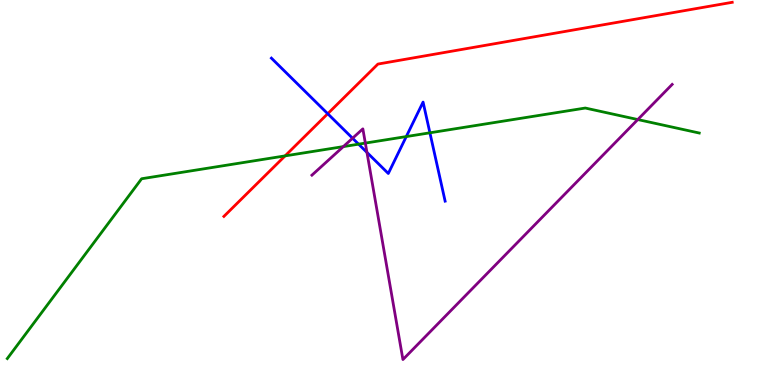[{'lines': ['blue', 'red'], 'intersections': [{'x': 4.23, 'y': 7.05}]}, {'lines': ['green', 'red'], 'intersections': [{'x': 3.68, 'y': 5.95}]}, {'lines': ['purple', 'red'], 'intersections': []}, {'lines': ['blue', 'green'], 'intersections': [{'x': 4.63, 'y': 6.26}, {'x': 5.24, 'y': 6.45}, {'x': 5.55, 'y': 6.55}]}, {'lines': ['blue', 'purple'], 'intersections': [{'x': 4.55, 'y': 6.41}, {'x': 4.73, 'y': 6.04}]}, {'lines': ['green', 'purple'], 'intersections': [{'x': 4.43, 'y': 6.19}, {'x': 4.71, 'y': 6.28}, {'x': 8.23, 'y': 6.89}]}]